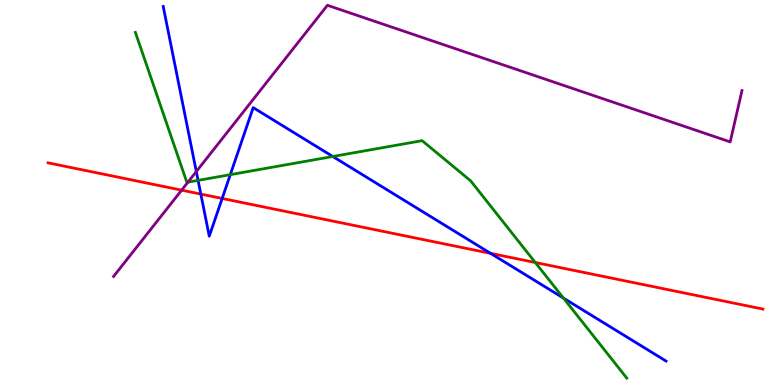[{'lines': ['blue', 'red'], 'intersections': [{'x': 2.59, 'y': 4.96}, {'x': 2.87, 'y': 4.85}, {'x': 6.33, 'y': 3.42}]}, {'lines': ['green', 'red'], 'intersections': [{'x': 6.91, 'y': 3.18}]}, {'lines': ['purple', 'red'], 'intersections': [{'x': 2.34, 'y': 5.06}]}, {'lines': ['blue', 'green'], 'intersections': [{'x': 2.56, 'y': 5.32}, {'x': 2.97, 'y': 5.46}, {'x': 4.29, 'y': 5.94}, {'x': 7.27, 'y': 2.26}]}, {'lines': ['blue', 'purple'], 'intersections': [{'x': 2.53, 'y': 5.54}]}, {'lines': ['green', 'purple'], 'intersections': [{'x': 2.42, 'y': 5.27}]}]